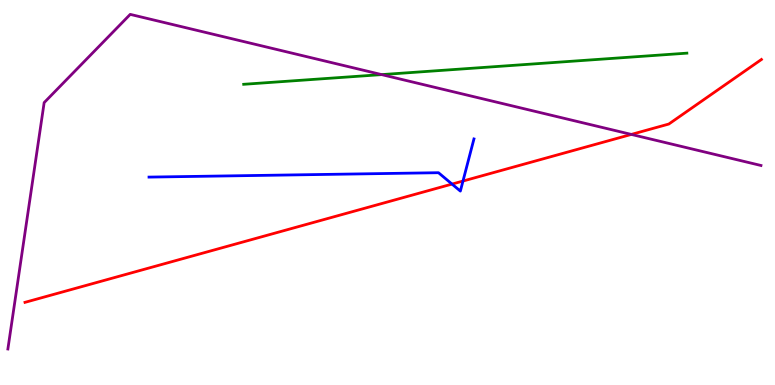[{'lines': ['blue', 'red'], 'intersections': [{'x': 5.83, 'y': 5.22}, {'x': 5.97, 'y': 5.3}]}, {'lines': ['green', 'red'], 'intersections': []}, {'lines': ['purple', 'red'], 'intersections': [{'x': 8.15, 'y': 6.51}]}, {'lines': ['blue', 'green'], 'intersections': []}, {'lines': ['blue', 'purple'], 'intersections': []}, {'lines': ['green', 'purple'], 'intersections': [{'x': 4.92, 'y': 8.06}]}]